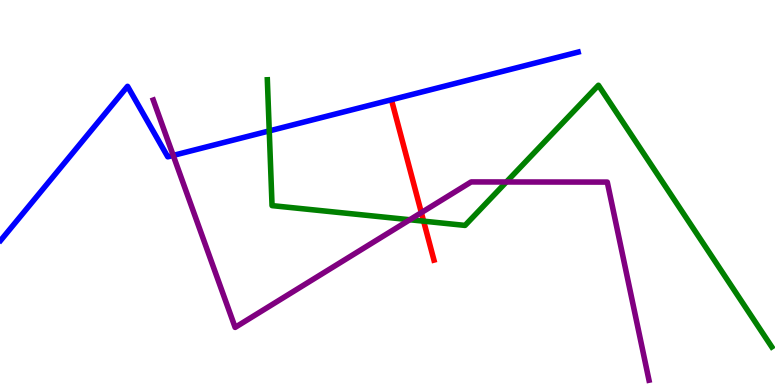[{'lines': ['blue', 'red'], 'intersections': []}, {'lines': ['green', 'red'], 'intersections': [{'x': 5.47, 'y': 4.26}]}, {'lines': ['purple', 'red'], 'intersections': [{'x': 5.44, 'y': 4.48}]}, {'lines': ['blue', 'green'], 'intersections': [{'x': 3.47, 'y': 6.6}]}, {'lines': ['blue', 'purple'], 'intersections': [{'x': 2.24, 'y': 5.96}]}, {'lines': ['green', 'purple'], 'intersections': [{'x': 5.29, 'y': 4.29}, {'x': 6.53, 'y': 5.27}]}]